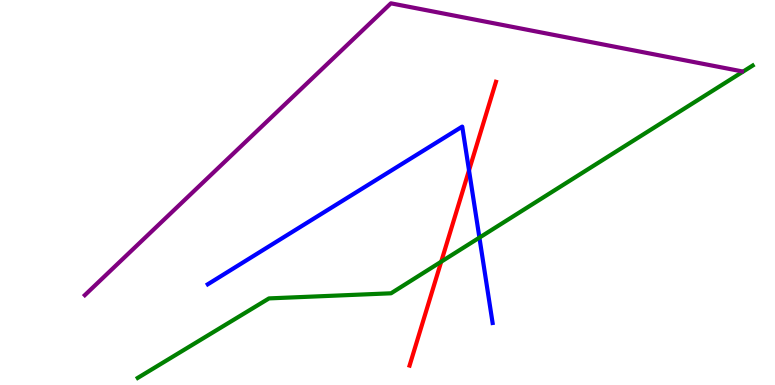[{'lines': ['blue', 'red'], 'intersections': [{'x': 6.05, 'y': 5.58}]}, {'lines': ['green', 'red'], 'intersections': [{'x': 5.69, 'y': 3.2}]}, {'lines': ['purple', 'red'], 'intersections': []}, {'lines': ['blue', 'green'], 'intersections': [{'x': 6.19, 'y': 3.83}]}, {'lines': ['blue', 'purple'], 'intersections': []}, {'lines': ['green', 'purple'], 'intersections': []}]